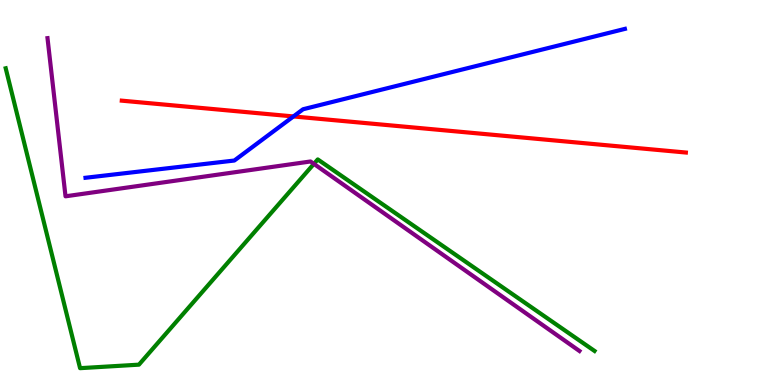[{'lines': ['blue', 'red'], 'intersections': [{'x': 3.79, 'y': 6.98}]}, {'lines': ['green', 'red'], 'intersections': []}, {'lines': ['purple', 'red'], 'intersections': []}, {'lines': ['blue', 'green'], 'intersections': []}, {'lines': ['blue', 'purple'], 'intersections': []}, {'lines': ['green', 'purple'], 'intersections': [{'x': 4.05, 'y': 5.74}]}]